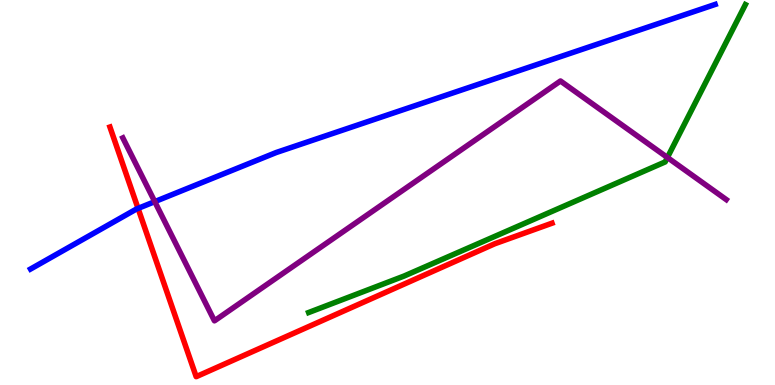[{'lines': ['blue', 'red'], 'intersections': [{'x': 1.78, 'y': 4.59}]}, {'lines': ['green', 'red'], 'intersections': []}, {'lines': ['purple', 'red'], 'intersections': []}, {'lines': ['blue', 'green'], 'intersections': []}, {'lines': ['blue', 'purple'], 'intersections': [{'x': 2.0, 'y': 4.76}]}, {'lines': ['green', 'purple'], 'intersections': [{'x': 8.61, 'y': 5.91}]}]